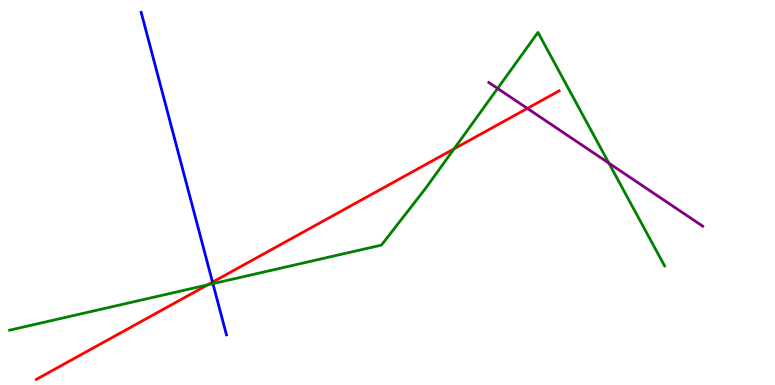[{'lines': ['blue', 'red'], 'intersections': [{'x': 2.74, 'y': 2.67}]}, {'lines': ['green', 'red'], 'intersections': [{'x': 2.68, 'y': 2.6}, {'x': 5.86, 'y': 6.13}]}, {'lines': ['purple', 'red'], 'intersections': [{'x': 6.8, 'y': 7.18}]}, {'lines': ['blue', 'green'], 'intersections': [{'x': 2.75, 'y': 2.63}]}, {'lines': ['blue', 'purple'], 'intersections': []}, {'lines': ['green', 'purple'], 'intersections': [{'x': 6.42, 'y': 7.7}, {'x': 7.86, 'y': 5.76}]}]